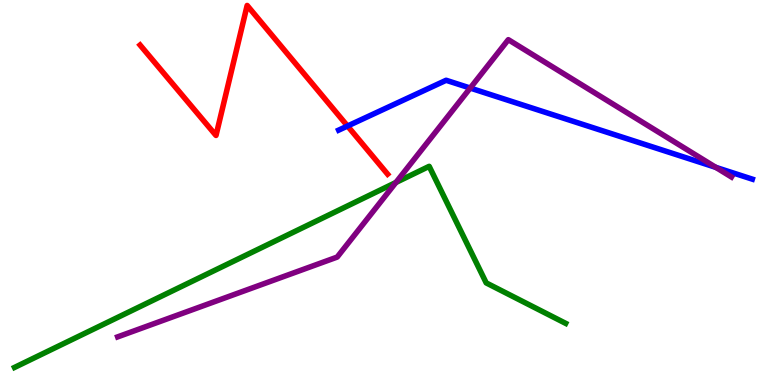[{'lines': ['blue', 'red'], 'intersections': [{'x': 4.48, 'y': 6.73}]}, {'lines': ['green', 'red'], 'intersections': []}, {'lines': ['purple', 'red'], 'intersections': []}, {'lines': ['blue', 'green'], 'intersections': []}, {'lines': ['blue', 'purple'], 'intersections': [{'x': 6.07, 'y': 7.71}, {'x': 9.24, 'y': 5.65}]}, {'lines': ['green', 'purple'], 'intersections': [{'x': 5.11, 'y': 5.26}]}]